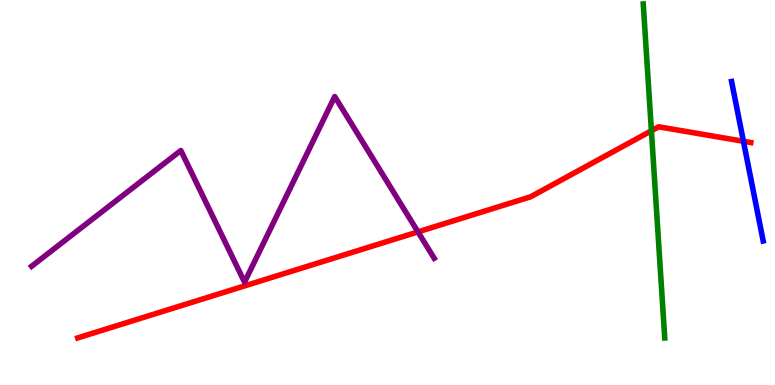[{'lines': ['blue', 'red'], 'intersections': [{'x': 9.59, 'y': 6.33}]}, {'lines': ['green', 'red'], 'intersections': [{'x': 8.41, 'y': 6.6}]}, {'lines': ['purple', 'red'], 'intersections': [{'x': 5.39, 'y': 3.98}]}, {'lines': ['blue', 'green'], 'intersections': []}, {'lines': ['blue', 'purple'], 'intersections': []}, {'lines': ['green', 'purple'], 'intersections': []}]